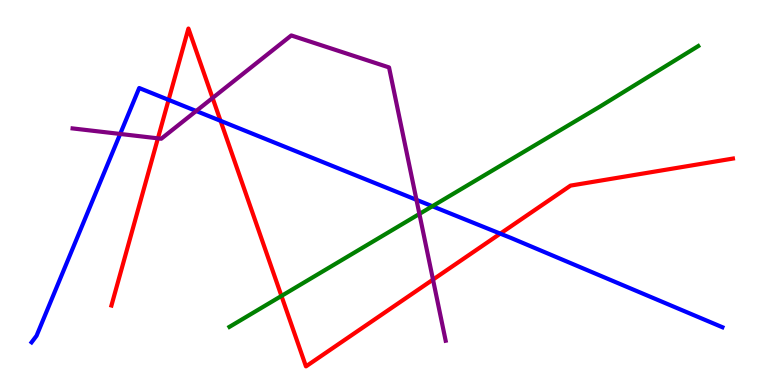[{'lines': ['blue', 'red'], 'intersections': [{'x': 2.18, 'y': 7.41}, {'x': 2.85, 'y': 6.86}, {'x': 6.46, 'y': 3.93}]}, {'lines': ['green', 'red'], 'intersections': [{'x': 3.63, 'y': 2.31}]}, {'lines': ['purple', 'red'], 'intersections': [{'x': 2.04, 'y': 6.41}, {'x': 2.74, 'y': 7.46}, {'x': 5.59, 'y': 2.74}]}, {'lines': ['blue', 'green'], 'intersections': [{'x': 5.58, 'y': 4.64}]}, {'lines': ['blue', 'purple'], 'intersections': [{'x': 1.55, 'y': 6.52}, {'x': 2.53, 'y': 7.12}, {'x': 5.37, 'y': 4.81}]}, {'lines': ['green', 'purple'], 'intersections': [{'x': 5.41, 'y': 4.44}]}]